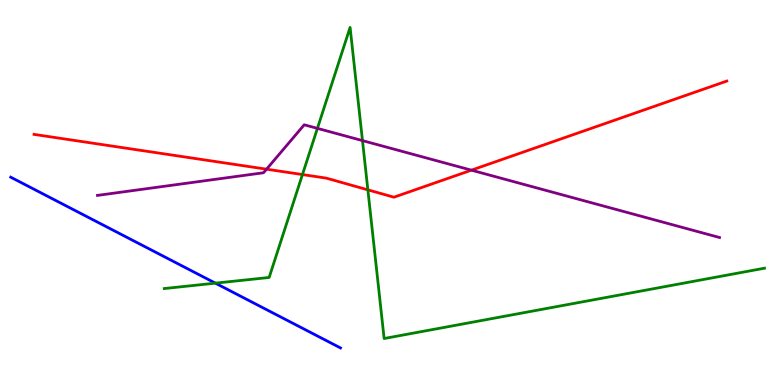[{'lines': ['blue', 'red'], 'intersections': []}, {'lines': ['green', 'red'], 'intersections': [{'x': 3.9, 'y': 5.47}, {'x': 4.75, 'y': 5.07}]}, {'lines': ['purple', 'red'], 'intersections': [{'x': 3.44, 'y': 5.61}, {'x': 6.08, 'y': 5.58}]}, {'lines': ['blue', 'green'], 'intersections': [{'x': 2.78, 'y': 2.65}]}, {'lines': ['blue', 'purple'], 'intersections': []}, {'lines': ['green', 'purple'], 'intersections': [{'x': 4.1, 'y': 6.67}, {'x': 4.68, 'y': 6.35}]}]